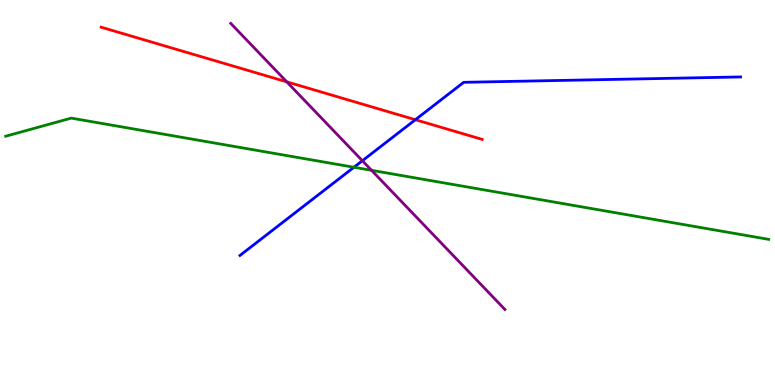[{'lines': ['blue', 'red'], 'intersections': [{'x': 5.36, 'y': 6.89}]}, {'lines': ['green', 'red'], 'intersections': []}, {'lines': ['purple', 'red'], 'intersections': [{'x': 3.7, 'y': 7.87}]}, {'lines': ['blue', 'green'], 'intersections': [{'x': 4.57, 'y': 5.66}]}, {'lines': ['blue', 'purple'], 'intersections': [{'x': 4.68, 'y': 5.83}]}, {'lines': ['green', 'purple'], 'intersections': [{'x': 4.79, 'y': 5.58}]}]